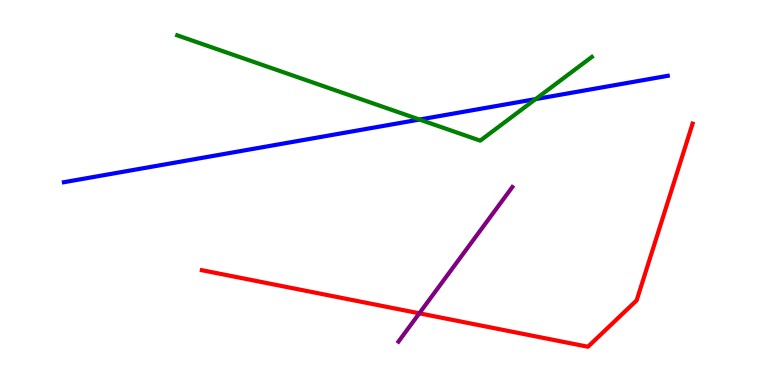[{'lines': ['blue', 'red'], 'intersections': []}, {'lines': ['green', 'red'], 'intersections': []}, {'lines': ['purple', 'red'], 'intersections': [{'x': 5.41, 'y': 1.86}]}, {'lines': ['blue', 'green'], 'intersections': [{'x': 5.41, 'y': 6.89}, {'x': 6.91, 'y': 7.43}]}, {'lines': ['blue', 'purple'], 'intersections': []}, {'lines': ['green', 'purple'], 'intersections': []}]